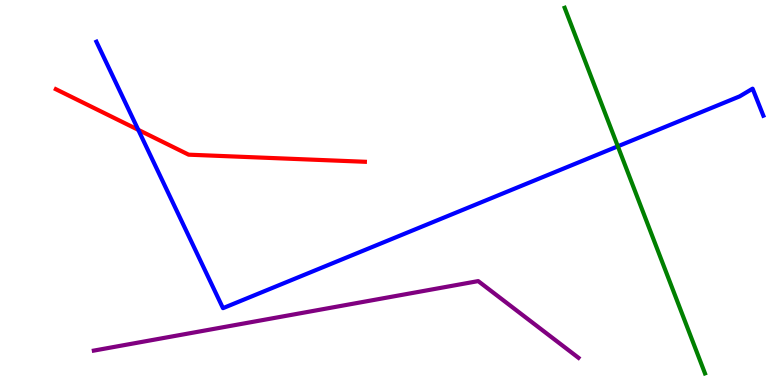[{'lines': ['blue', 'red'], 'intersections': [{'x': 1.78, 'y': 6.63}]}, {'lines': ['green', 'red'], 'intersections': []}, {'lines': ['purple', 'red'], 'intersections': []}, {'lines': ['blue', 'green'], 'intersections': [{'x': 7.97, 'y': 6.2}]}, {'lines': ['blue', 'purple'], 'intersections': []}, {'lines': ['green', 'purple'], 'intersections': []}]